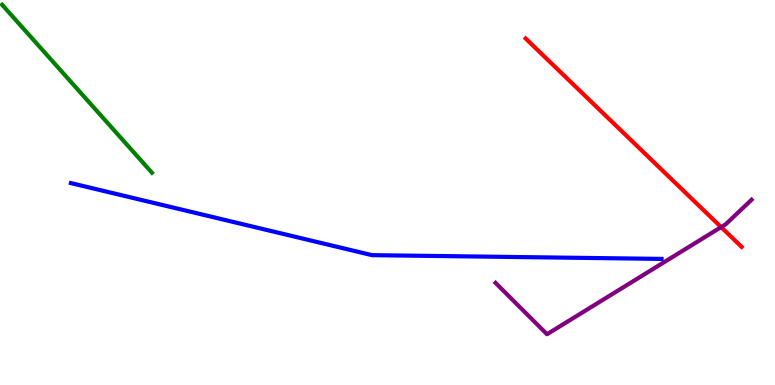[{'lines': ['blue', 'red'], 'intersections': []}, {'lines': ['green', 'red'], 'intersections': []}, {'lines': ['purple', 'red'], 'intersections': [{'x': 9.3, 'y': 4.1}]}, {'lines': ['blue', 'green'], 'intersections': []}, {'lines': ['blue', 'purple'], 'intersections': []}, {'lines': ['green', 'purple'], 'intersections': []}]